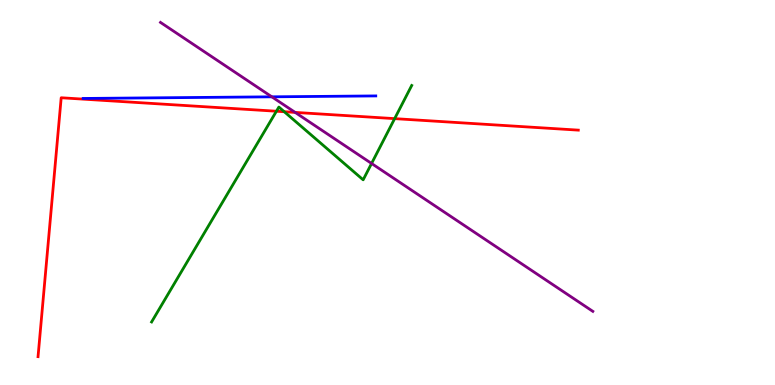[{'lines': ['blue', 'red'], 'intersections': []}, {'lines': ['green', 'red'], 'intersections': [{'x': 3.57, 'y': 7.11}, {'x': 3.67, 'y': 7.1}, {'x': 5.09, 'y': 6.92}]}, {'lines': ['purple', 'red'], 'intersections': [{'x': 3.81, 'y': 7.08}]}, {'lines': ['blue', 'green'], 'intersections': []}, {'lines': ['blue', 'purple'], 'intersections': [{'x': 3.51, 'y': 7.49}]}, {'lines': ['green', 'purple'], 'intersections': [{'x': 4.79, 'y': 5.75}]}]